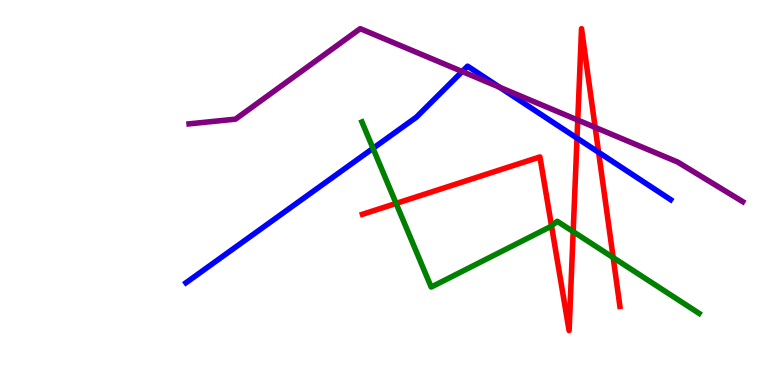[{'lines': ['blue', 'red'], 'intersections': [{'x': 7.45, 'y': 6.41}, {'x': 7.72, 'y': 6.04}]}, {'lines': ['green', 'red'], 'intersections': [{'x': 5.11, 'y': 4.72}, {'x': 7.12, 'y': 4.14}, {'x': 7.4, 'y': 3.98}, {'x': 7.91, 'y': 3.31}]}, {'lines': ['purple', 'red'], 'intersections': [{'x': 7.46, 'y': 6.88}, {'x': 7.68, 'y': 6.69}]}, {'lines': ['blue', 'green'], 'intersections': [{'x': 4.81, 'y': 6.15}]}, {'lines': ['blue', 'purple'], 'intersections': [{'x': 5.96, 'y': 8.14}, {'x': 6.45, 'y': 7.73}]}, {'lines': ['green', 'purple'], 'intersections': []}]